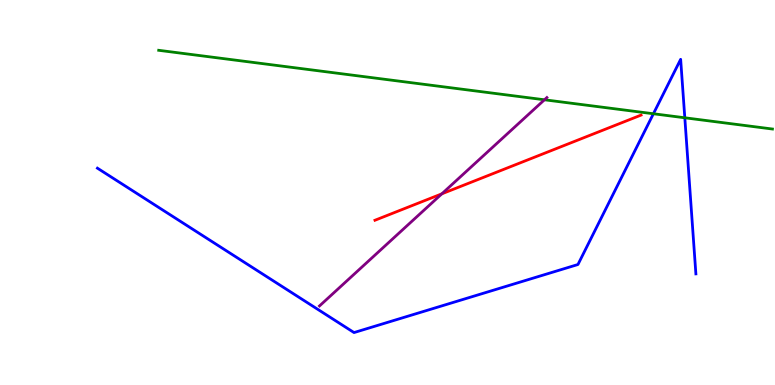[{'lines': ['blue', 'red'], 'intersections': []}, {'lines': ['green', 'red'], 'intersections': []}, {'lines': ['purple', 'red'], 'intersections': [{'x': 5.7, 'y': 4.97}]}, {'lines': ['blue', 'green'], 'intersections': [{'x': 8.43, 'y': 7.05}, {'x': 8.84, 'y': 6.94}]}, {'lines': ['blue', 'purple'], 'intersections': []}, {'lines': ['green', 'purple'], 'intersections': [{'x': 7.03, 'y': 7.41}]}]